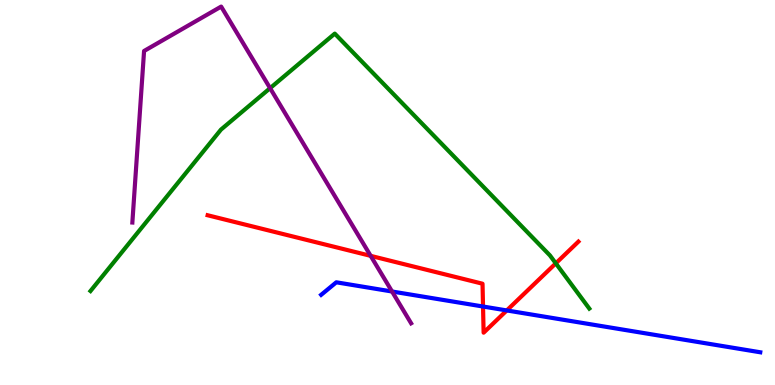[{'lines': ['blue', 'red'], 'intersections': [{'x': 6.23, 'y': 2.04}, {'x': 6.54, 'y': 1.94}]}, {'lines': ['green', 'red'], 'intersections': [{'x': 7.17, 'y': 3.16}]}, {'lines': ['purple', 'red'], 'intersections': [{'x': 4.78, 'y': 3.35}]}, {'lines': ['blue', 'green'], 'intersections': []}, {'lines': ['blue', 'purple'], 'intersections': [{'x': 5.06, 'y': 2.43}]}, {'lines': ['green', 'purple'], 'intersections': [{'x': 3.49, 'y': 7.71}]}]